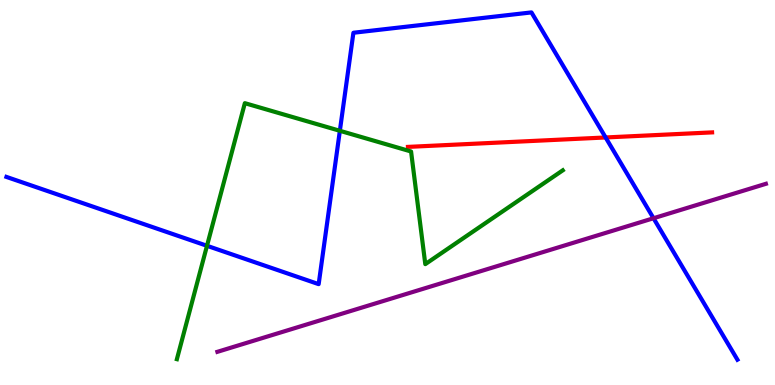[{'lines': ['blue', 'red'], 'intersections': [{'x': 7.81, 'y': 6.43}]}, {'lines': ['green', 'red'], 'intersections': []}, {'lines': ['purple', 'red'], 'intersections': []}, {'lines': ['blue', 'green'], 'intersections': [{'x': 2.67, 'y': 3.62}, {'x': 4.39, 'y': 6.6}]}, {'lines': ['blue', 'purple'], 'intersections': [{'x': 8.43, 'y': 4.33}]}, {'lines': ['green', 'purple'], 'intersections': []}]